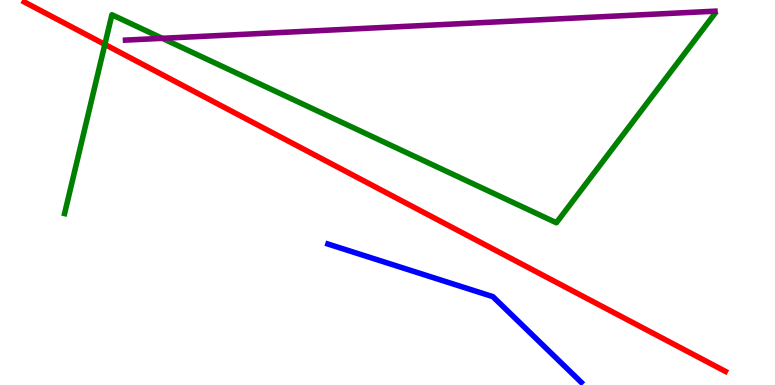[{'lines': ['blue', 'red'], 'intersections': []}, {'lines': ['green', 'red'], 'intersections': [{'x': 1.35, 'y': 8.85}]}, {'lines': ['purple', 'red'], 'intersections': []}, {'lines': ['blue', 'green'], 'intersections': []}, {'lines': ['blue', 'purple'], 'intersections': []}, {'lines': ['green', 'purple'], 'intersections': [{'x': 2.09, 'y': 9.0}]}]